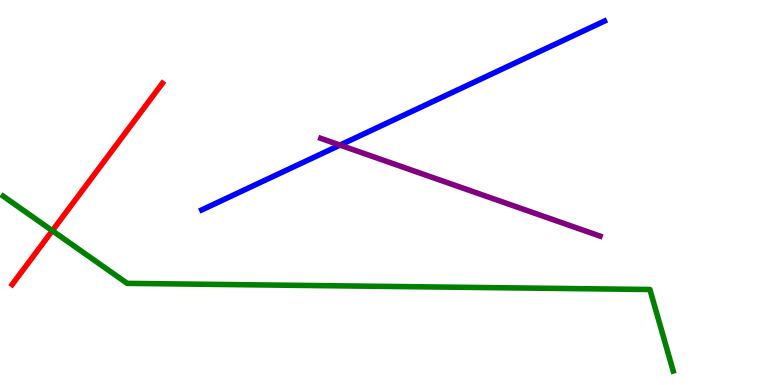[{'lines': ['blue', 'red'], 'intersections': []}, {'lines': ['green', 'red'], 'intersections': [{'x': 0.675, 'y': 4.01}]}, {'lines': ['purple', 'red'], 'intersections': []}, {'lines': ['blue', 'green'], 'intersections': []}, {'lines': ['blue', 'purple'], 'intersections': [{'x': 4.39, 'y': 6.23}]}, {'lines': ['green', 'purple'], 'intersections': []}]